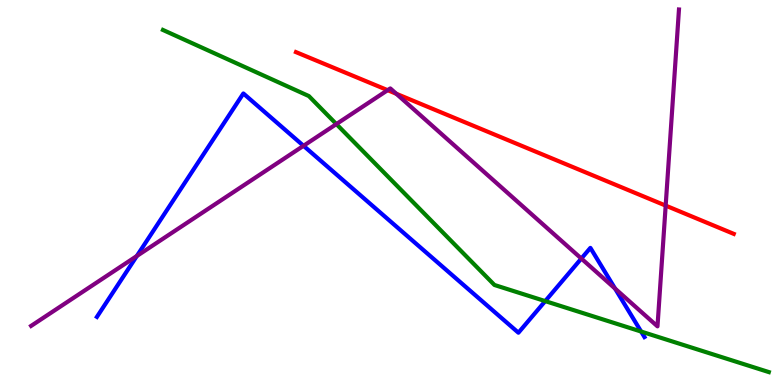[{'lines': ['blue', 'red'], 'intersections': []}, {'lines': ['green', 'red'], 'intersections': []}, {'lines': ['purple', 'red'], 'intersections': [{'x': 5.0, 'y': 7.66}, {'x': 5.11, 'y': 7.56}, {'x': 8.59, 'y': 4.66}]}, {'lines': ['blue', 'green'], 'intersections': [{'x': 7.04, 'y': 2.18}, {'x': 8.27, 'y': 1.39}]}, {'lines': ['blue', 'purple'], 'intersections': [{'x': 1.77, 'y': 3.35}, {'x': 3.92, 'y': 6.21}, {'x': 7.5, 'y': 3.28}, {'x': 7.94, 'y': 2.5}]}, {'lines': ['green', 'purple'], 'intersections': [{'x': 4.34, 'y': 6.78}]}]